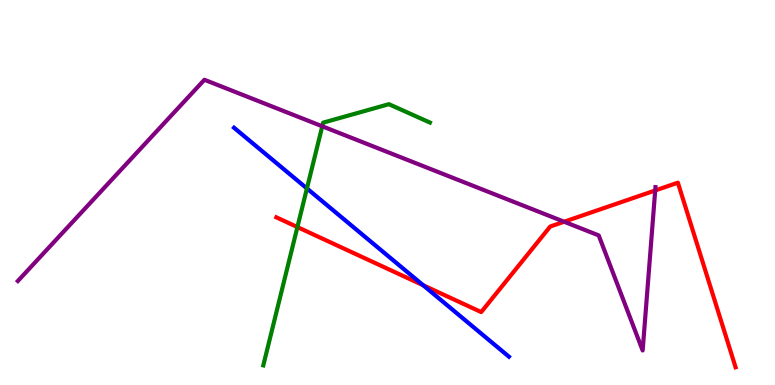[{'lines': ['blue', 'red'], 'intersections': [{'x': 5.46, 'y': 2.59}]}, {'lines': ['green', 'red'], 'intersections': [{'x': 3.84, 'y': 4.1}]}, {'lines': ['purple', 'red'], 'intersections': [{'x': 7.28, 'y': 4.24}, {'x': 8.45, 'y': 5.05}]}, {'lines': ['blue', 'green'], 'intersections': [{'x': 3.96, 'y': 5.11}]}, {'lines': ['blue', 'purple'], 'intersections': []}, {'lines': ['green', 'purple'], 'intersections': [{'x': 4.16, 'y': 6.72}]}]